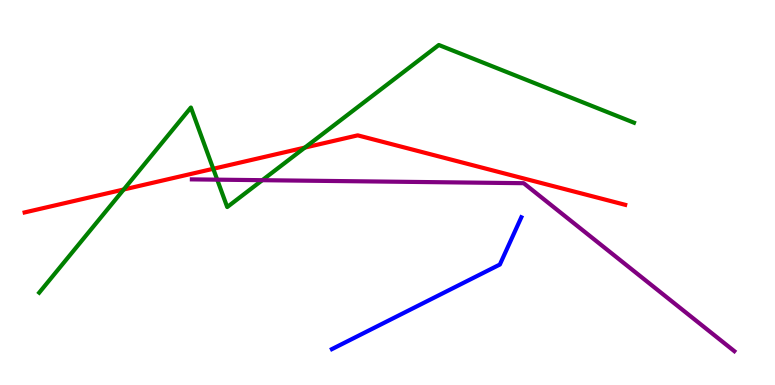[{'lines': ['blue', 'red'], 'intersections': []}, {'lines': ['green', 'red'], 'intersections': [{'x': 1.6, 'y': 5.08}, {'x': 2.75, 'y': 5.62}, {'x': 3.93, 'y': 6.17}]}, {'lines': ['purple', 'red'], 'intersections': []}, {'lines': ['blue', 'green'], 'intersections': []}, {'lines': ['blue', 'purple'], 'intersections': []}, {'lines': ['green', 'purple'], 'intersections': [{'x': 2.8, 'y': 5.33}, {'x': 3.38, 'y': 5.32}]}]